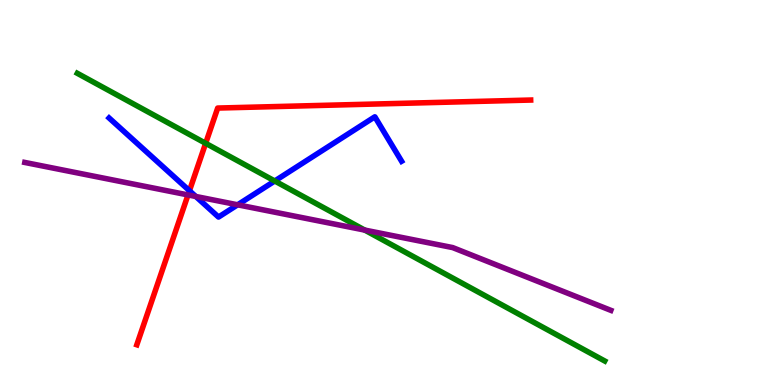[{'lines': ['blue', 'red'], 'intersections': [{'x': 2.44, 'y': 5.05}]}, {'lines': ['green', 'red'], 'intersections': [{'x': 2.65, 'y': 6.28}]}, {'lines': ['purple', 'red'], 'intersections': [{'x': 2.43, 'y': 4.94}]}, {'lines': ['blue', 'green'], 'intersections': [{'x': 3.55, 'y': 5.3}]}, {'lines': ['blue', 'purple'], 'intersections': [{'x': 2.53, 'y': 4.9}, {'x': 3.07, 'y': 4.68}]}, {'lines': ['green', 'purple'], 'intersections': [{'x': 4.71, 'y': 4.02}]}]